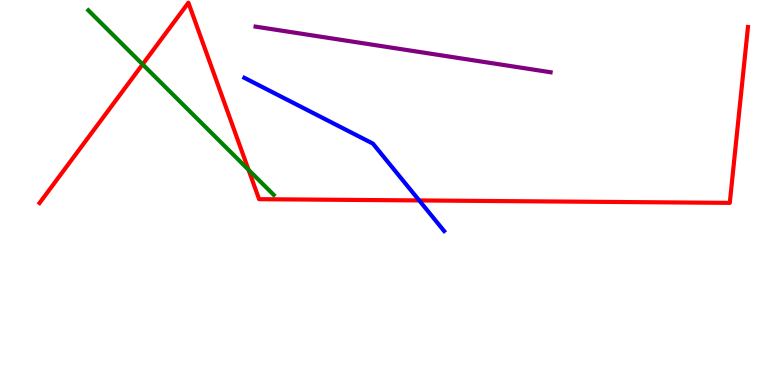[{'lines': ['blue', 'red'], 'intersections': [{'x': 5.41, 'y': 4.79}]}, {'lines': ['green', 'red'], 'intersections': [{'x': 1.84, 'y': 8.33}, {'x': 3.21, 'y': 5.59}]}, {'lines': ['purple', 'red'], 'intersections': []}, {'lines': ['blue', 'green'], 'intersections': []}, {'lines': ['blue', 'purple'], 'intersections': []}, {'lines': ['green', 'purple'], 'intersections': []}]